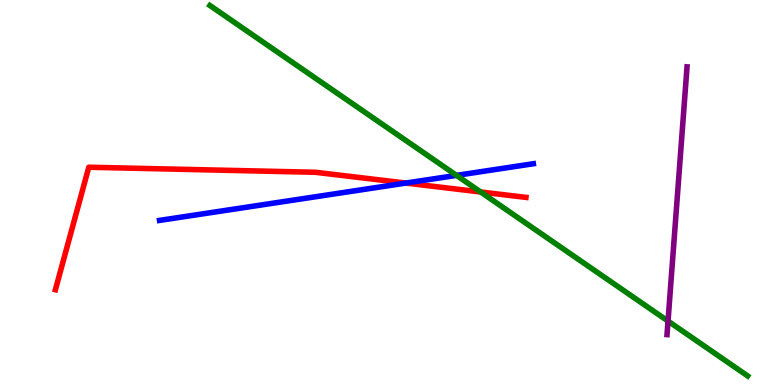[{'lines': ['blue', 'red'], 'intersections': [{'x': 5.24, 'y': 5.25}]}, {'lines': ['green', 'red'], 'intersections': [{'x': 6.2, 'y': 5.01}]}, {'lines': ['purple', 'red'], 'intersections': []}, {'lines': ['blue', 'green'], 'intersections': [{'x': 5.89, 'y': 5.44}]}, {'lines': ['blue', 'purple'], 'intersections': []}, {'lines': ['green', 'purple'], 'intersections': [{'x': 8.62, 'y': 1.66}]}]